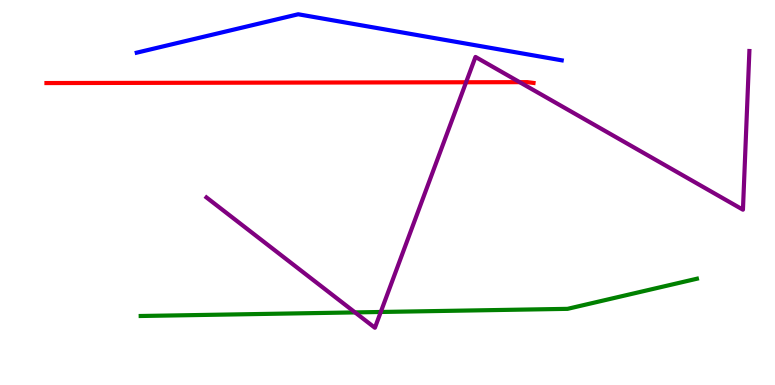[{'lines': ['blue', 'red'], 'intersections': []}, {'lines': ['green', 'red'], 'intersections': []}, {'lines': ['purple', 'red'], 'intersections': [{'x': 6.01, 'y': 7.86}, {'x': 6.71, 'y': 7.87}]}, {'lines': ['blue', 'green'], 'intersections': []}, {'lines': ['blue', 'purple'], 'intersections': []}, {'lines': ['green', 'purple'], 'intersections': [{'x': 4.58, 'y': 1.89}, {'x': 4.91, 'y': 1.9}]}]